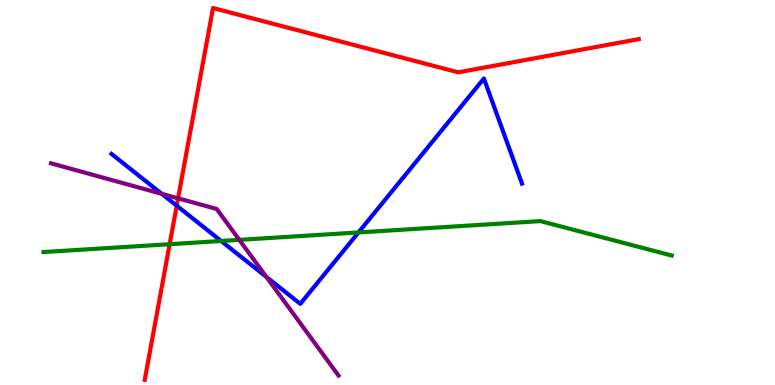[{'lines': ['blue', 'red'], 'intersections': [{'x': 2.28, 'y': 4.66}]}, {'lines': ['green', 'red'], 'intersections': [{'x': 2.19, 'y': 3.66}]}, {'lines': ['purple', 'red'], 'intersections': [{'x': 2.3, 'y': 4.85}]}, {'lines': ['blue', 'green'], 'intersections': [{'x': 2.85, 'y': 3.74}, {'x': 4.63, 'y': 3.96}]}, {'lines': ['blue', 'purple'], 'intersections': [{'x': 2.09, 'y': 4.97}, {'x': 3.44, 'y': 2.81}]}, {'lines': ['green', 'purple'], 'intersections': [{'x': 3.09, 'y': 3.77}]}]